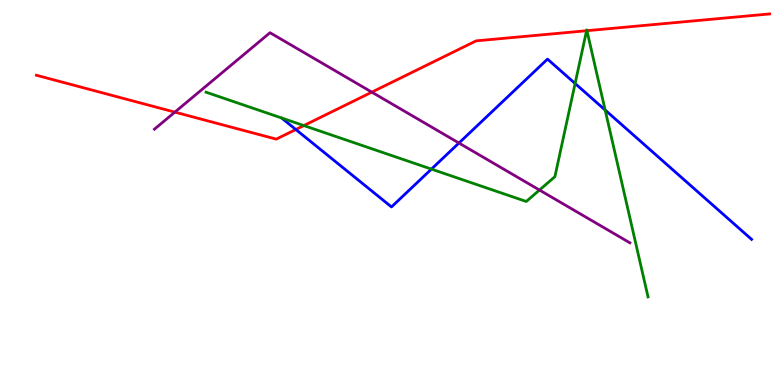[{'lines': ['blue', 'red'], 'intersections': [{'x': 3.82, 'y': 6.64}]}, {'lines': ['green', 'red'], 'intersections': [{'x': 3.92, 'y': 6.74}, {'x': 7.57, 'y': 9.2}, {'x': 7.57, 'y': 9.2}]}, {'lines': ['purple', 'red'], 'intersections': [{'x': 2.26, 'y': 7.09}, {'x': 4.8, 'y': 7.61}]}, {'lines': ['blue', 'green'], 'intersections': [{'x': 5.57, 'y': 5.61}, {'x': 7.42, 'y': 7.83}, {'x': 7.81, 'y': 7.14}]}, {'lines': ['blue', 'purple'], 'intersections': [{'x': 5.92, 'y': 6.29}]}, {'lines': ['green', 'purple'], 'intersections': [{'x': 6.96, 'y': 5.06}]}]